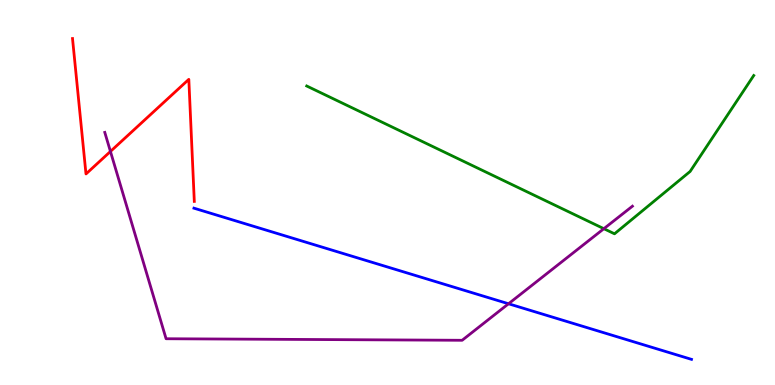[{'lines': ['blue', 'red'], 'intersections': []}, {'lines': ['green', 'red'], 'intersections': []}, {'lines': ['purple', 'red'], 'intersections': [{'x': 1.43, 'y': 6.07}]}, {'lines': ['blue', 'green'], 'intersections': []}, {'lines': ['blue', 'purple'], 'intersections': [{'x': 6.56, 'y': 2.11}]}, {'lines': ['green', 'purple'], 'intersections': [{'x': 7.79, 'y': 4.06}]}]